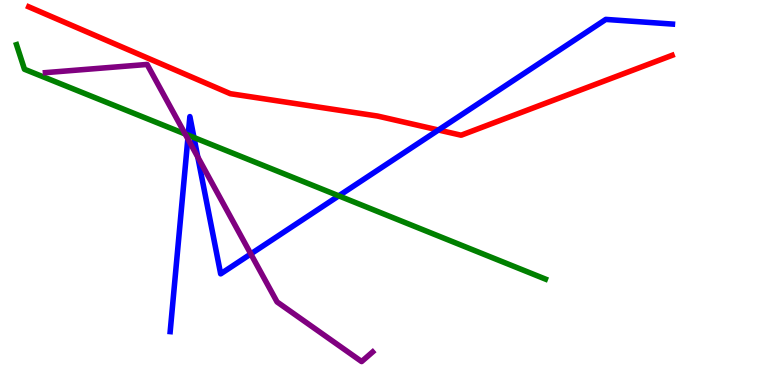[{'lines': ['blue', 'red'], 'intersections': [{'x': 5.66, 'y': 6.62}]}, {'lines': ['green', 'red'], 'intersections': []}, {'lines': ['purple', 'red'], 'intersections': []}, {'lines': ['blue', 'green'], 'intersections': [{'x': 2.43, 'y': 6.49}, {'x': 2.5, 'y': 6.43}, {'x': 4.37, 'y': 4.91}]}, {'lines': ['blue', 'purple'], 'intersections': [{'x': 2.42, 'y': 6.39}, {'x': 2.55, 'y': 5.92}, {'x': 3.24, 'y': 3.4}]}, {'lines': ['green', 'purple'], 'intersections': [{'x': 2.39, 'y': 6.52}]}]